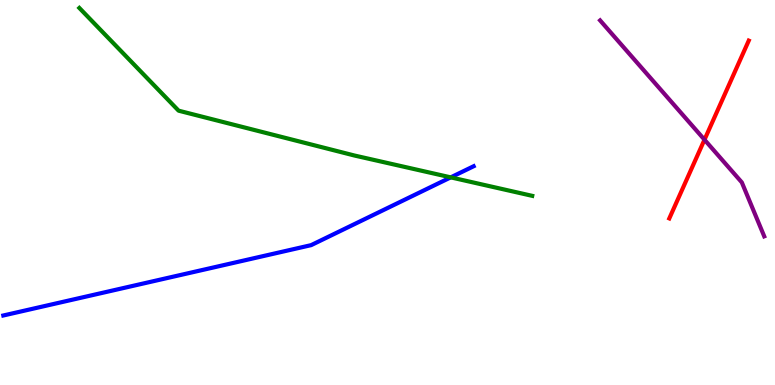[{'lines': ['blue', 'red'], 'intersections': []}, {'lines': ['green', 'red'], 'intersections': []}, {'lines': ['purple', 'red'], 'intersections': [{'x': 9.09, 'y': 6.37}]}, {'lines': ['blue', 'green'], 'intersections': [{'x': 5.82, 'y': 5.39}]}, {'lines': ['blue', 'purple'], 'intersections': []}, {'lines': ['green', 'purple'], 'intersections': []}]